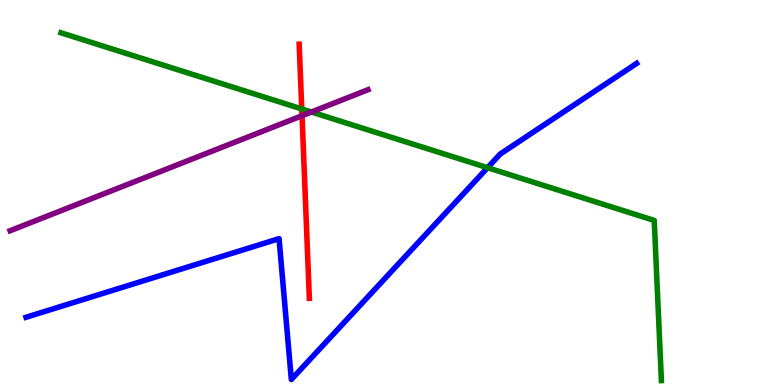[{'lines': ['blue', 'red'], 'intersections': []}, {'lines': ['green', 'red'], 'intersections': [{'x': 3.89, 'y': 7.17}]}, {'lines': ['purple', 'red'], 'intersections': [{'x': 3.9, 'y': 6.99}]}, {'lines': ['blue', 'green'], 'intersections': [{'x': 6.29, 'y': 5.64}]}, {'lines': ['blue', 'purple'], 'intersections': []}, {'lines': ['green', 'purple'], 'intersections': [{'x': 4.02, 'y': 7.09}]}]